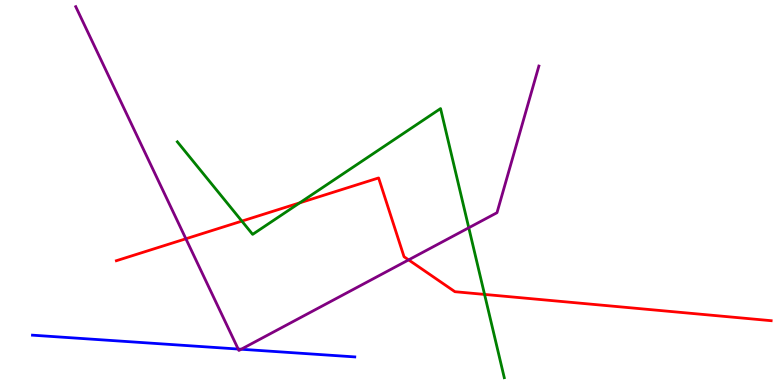[{'lines': ['blue', 'red'], 'intersections': []}, {'lines': ['green', 'red'], 'intersections': [{'x': 3.12, 'y': 4.26}, {'x': 3.87, 'y': 4.73}, {'x': 6.25, 'y': 2.35}]}, {'lines': ['purple', 'red'], 'intersections': [{'x': 2.4, 'y': 3.8}, {'x': 5.27, 'y': 3.25}]}, {'lines': ['blue', 'green'], 'intersections': []}, {'lines': ['blue', 'purple'], 'intersections': [{'x': 3.07, 'y': 0.934}, {'x': 3.11, 'y': 0.929}]}, {'lines': ['green', 'purple'], 'intersections': [{'x': 6.05, 'y': 4.08}]}]